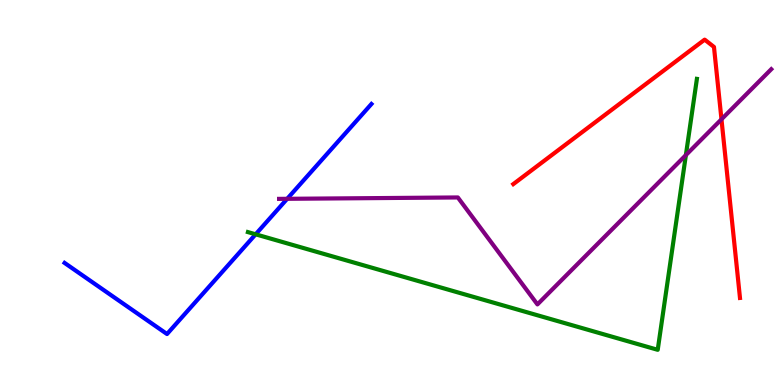[{'lines': ['blue', 'red'], 'intersections': []}, {'lines': ['green', 'red'], 'intersections': []}, {'lines': ['purple', 'red'], 'intersections': [{'x': 9.31, 'y': 6.9}]}, {'lines': ['blue', 'green'], 'intersections': [{'x': 3.3, 'y': 3.91}]}, {'lines': ['blue', 'purple'], 'intersections': [{'x': 3.71, 'y': 4.84}]}, {'lines': ['green', 'purple'], 'intersections': [{'x': 8.85, 'y': 5.97}]}]